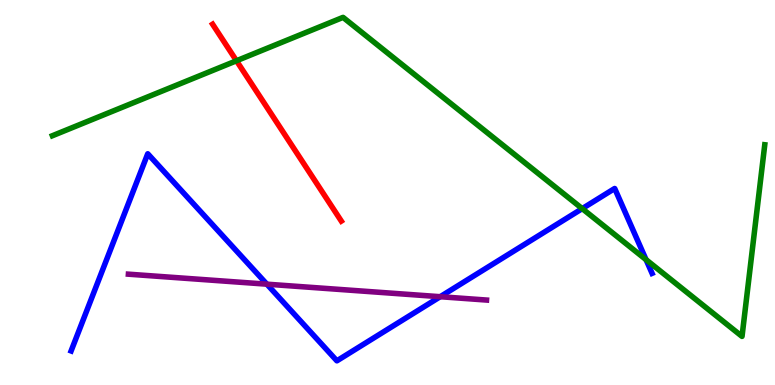[{'lines': ['blue', 'red'], 'intersections': []}, {'lines': ['green', 'red'], 'intersections': [{'x': 3.05, 'y': 8.42}]}, {'lines': ['purple', 'red'], 'intersections': []}, {'lines': ['blue', 'green'], 'intersections': [{'x': 7.51, 'y': 4.58}, {'x': 8.34, 'y': 3.26}]}, {'lines': ['blue', 'purple'], 'intersections': [{'x': 3.44, 'y': 2.62}, {'x': 5.68, 'y': 2.29}]}, {'lines': ['green', 'purple'], 'intersections': []}]